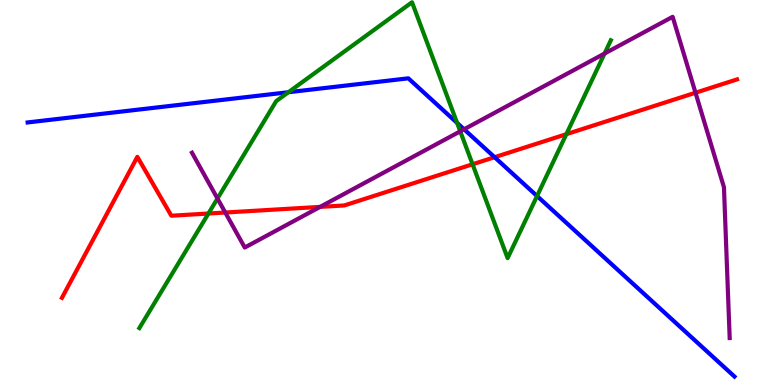[{'lines': ['blue', 'red'], 'intersections': [{'x': 6.38, 'y': 5.92}]}, {'lines': ['green', 'red'], 'intersections': [{'x': 2.69, 'y': 4.45}, {'x': 6.1, 'y': 5.73}, {'x': 7.31, 'y': 6.51}]}, {'lines': ['purple', 'red'], 'intersections': [{'x': 2.91, 'y': 4.48}, {'x': 4.13, 'y': 4.63}, {'x': 8.97, 'y': 7.59}]}, {'lines': ['blue', 'green'], 'intersections': [{'x': 3.72, 'y': 7.6}, {'x': 5.9, 'y': 6.81}, {'x': 6.93, 'y': 4.91}]}, {'lines': ['blue', 'purple'], 'intersections': [{'x': 5.99, 'y': 6.64}]}, {'lines': ['green', 'purple'], 'intersections': [{'x': 2.81, 'y': 4.84}, {'x': 5.94, 'y': 6.59}, {'x': 7.8, 'y': 8.61}]}]